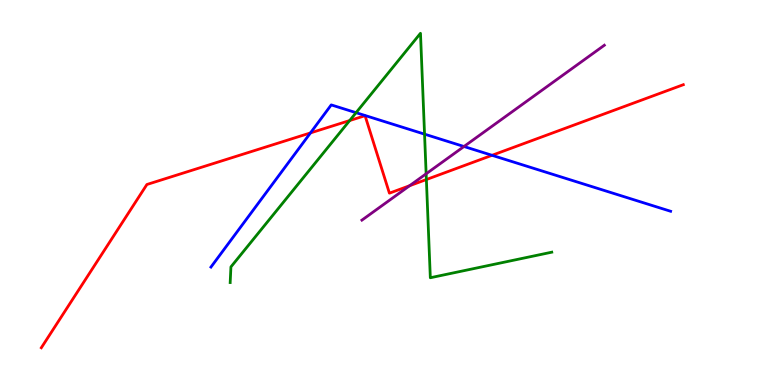[{'lines': ['blue', 'red'], 'intersections': [{'x': 4.01, 'y': 6.55}, {'x': 6.35, 'y': 5.97}]}, {'lines': ['green', 'red'], 'intersections': [{'x': 4.51, 'y': 6.87}, {'x': 5.5, 'y': 5.34}]}, {'lines': ['purple', 'red'], 'intersections': [{'x': 5.29, 'y': 5.18}]}, {'lines': ['blue', 'green'], 'intersections': [{'x': 4.59, 'y': 7.07}, {'x': 5.48, 'y': 6.52}]}, {'lines': ['blue', 'purple'], 'intersections': [{'x': 5.99, 'y': 6.19}]}, {'lines': ['green', 'purple'], 'intersections': [{'x': 5.5, 'y': 5.49}]}]